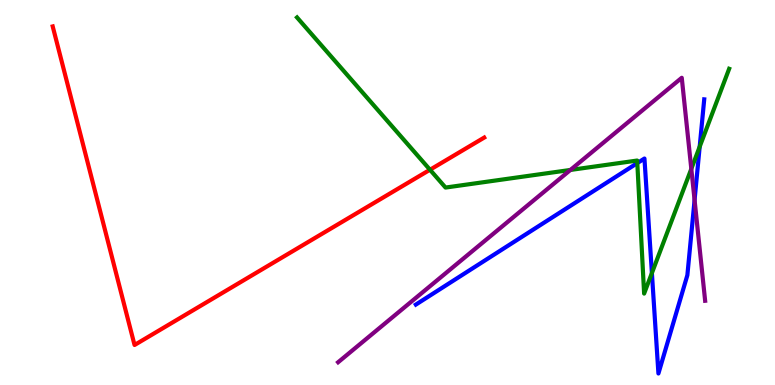[{'lines': ['blue', 'red'], 'intersections': []}, {'lines': ['green', 'red'], 'intersections': [{'x': 5.55, 'y': 5.59}]}, {'lines': ['purple', 'red'], 'intersections': []}, {'lines': ['blue', 'green'], 'intersections': [{'x': 8.22, 'y': 5.76}, {'x': 8.41, 'y': 2.91}, {'x': 9.03, 'y': 6.19}]}, {'lines': ['blue', 'purple'], 'intersections': [{'x': 8.96, 'y': 4.81}]}, {'lines': ['green', 'purple'], 'intersections': [{'x': 7.36, 'y': 5.59}, {'x': 8.92, 'y': 5.61}]}]